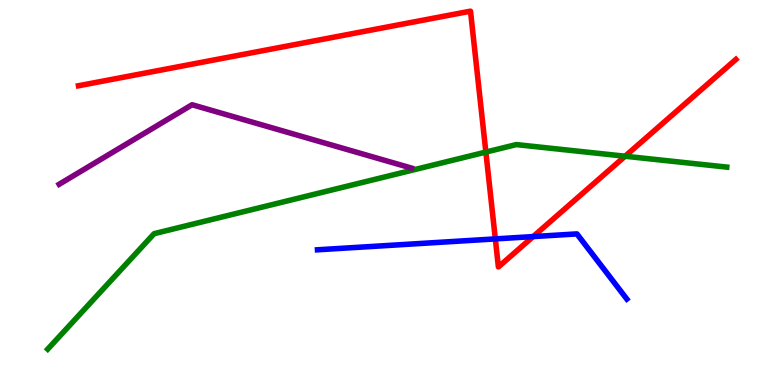[{'lines': ['blue', 'red'], 'intersections': [{'x': 6.39, 'y': 3.79}, {'x': 6.88, 'y': 3.85}]}, {'lines': ['green', 'red'], 'intersections': [{'x': 6.27, 'y': 6.05}, {'x': 8.07, 'y': 5.94}]}, {'lines': ['purple', 'red'], 'intersections': []}, {'lines': ['blue', 'green'], 'intersections': []}, {'lines': ['blue', 'purple'], 'intersections': []}, {'lines': ['green', 'purple'], 'intersections': []}]